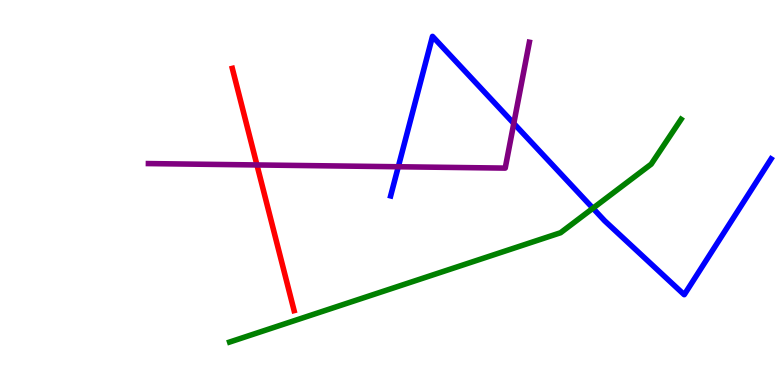[{'lines': ['blue', 'red'], 'intersections': []}, {'lines': ['green', 'red'], 'intersections': []}, {'lines': ['purple', 'red'], 'intersections': [{'x': 3.32, 'y': 5.72}]}, {'lines': ['blue', 'green'], 'intersections': [{'x': 7.65, 'y': 4.59}]}, {'lines': ['blue', 'purple'], 'intersections': [{'x': 5.14, 'y': 5.67}, {'x': 6.63, 'y': 6.79}]}, {'lines': ['green', 'purple'], 'intersections': []}]